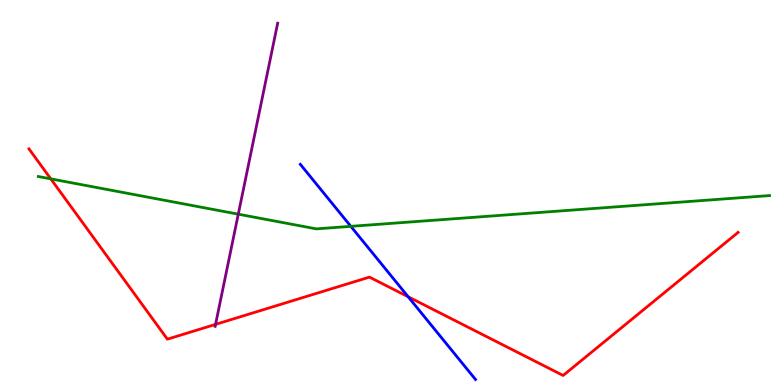[{'lines': ['blue', 'red'], 'intersections': [{'x': 5.27, 'y': 2.29}]}, {'lines': ['green', 'red'], 'intersections': [{'x': 0.655, 'y': 5.35}]}, {'lines': ['purple', 'red'], 'intersections': [{'x': 2.78, 'y': 1.57}]}, {'lines': ['blue', 'green'], 'intersections': [{'x': 4.53, 'y': 4.12}]}, {'lines': ['blue', 'purple'], 'intersections': []}, {'lines': ['green', 'purple'], 'intersections': [{'x': 3.07, 'y': 4.44}]}]